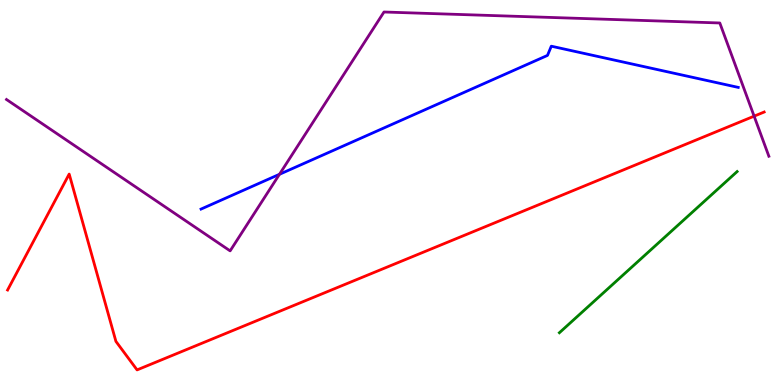[{'lines': ['blue', 'red'], 'intersections': []}, {'lines': ['green', 'red'], 'intersections': []}, {'lines': ['purple', 'red'], 'intersections': [{'x': 9.73, 'y': 6.98}]}, {'lines': ['blue', 'green'], 'intersections': []}, {'lines': ['blue', 'purple'], 'intersections': [{'x': 3.61, 'y': 5.47}]}, {'lines': ['green', 'purple'], 'intersections': []}]